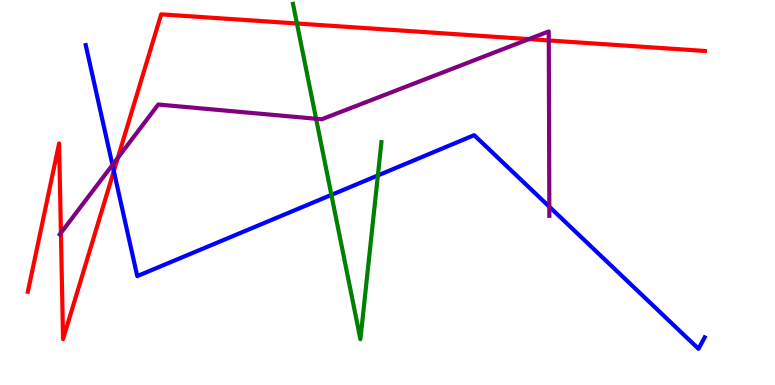[{'lines': ['blue', 'red'], 'intersections': [{'x': 1.47, 'y': 5.56}]}, {'lines': ['green', 'red'], 'intersections': [{'x': 3.83, 'y': 9.39}]}, {'lines': ['purple', 'red'], 'intersections': [{'x': 0.786, 'y': 3.95}, {'x': 1.52, 'y': 5.9}, {'x': 6.82, 'y': 8.98}, {'x': 7.08, 'y': 8.95}]}, {'lines': ['blue', 'green'], 'intersections': [{'x': 4.28, 'y': 4.94}, {'x': 4.88, 'y': 5.44}]}, {'lines': ['blue', 'purple'], 'intersections': [{'x': 1.45, 'y': 5.72}, {'x': 7.09, 'y': 4.63}]}, {'lines': ['green', 'purple'], 'intersections': [{'x': 4.08, 'y': 6.92}]}]